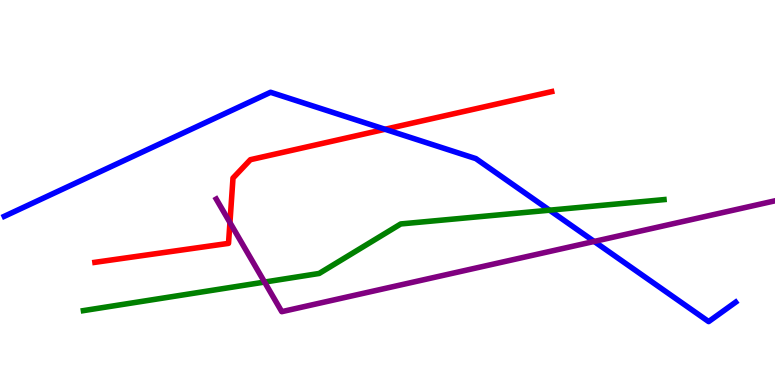[{'lines': ['blue', 'red'], 'intersections': [{'x': 4.97, 'y': 6.64}]}, {'lines': ['green', 'red'], 'intersections': []}, {'lines': ['purple', 'red'], 'intersections': [{'x': 2.97, 'y': 4.22}]}, {'lines': ['blue', 'green'], 'intersections': [{'x': 7.09, 'y': 4.54}]}, {'lines': ['blue', 'purple'], 'intersections': [{'x': 7.67, 'y': 3.73}]}, {'lines': ['green', 'purple'], 'intersections': [{'x': 3.41, 'y': 2.67}]}]